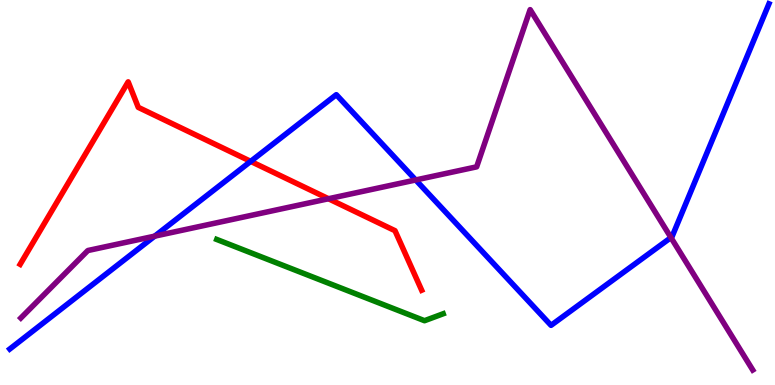[{'lines': ['blue', 'red'], 'intersections': [{'x': 3.23, 'y': 5.81}]}, {'lines': ['green', 'red'], 'intersections': []}, {'lines': ['purple', 'red'], 'intersections': [{'x': 4.24, 'y': 4.84}]}, {'lines': ['blue', 'green'], 'intersections': []}, {'lines': ['blue', 'purple'], 'intersections': [{'x': 2.0, 'y': 3.87}, {'x': 5.36, 'y': 5.33}, {'x': 8.66, 'y': 3.83}]}, {'lines': ['green', 'purple'], 'intersections': []}]